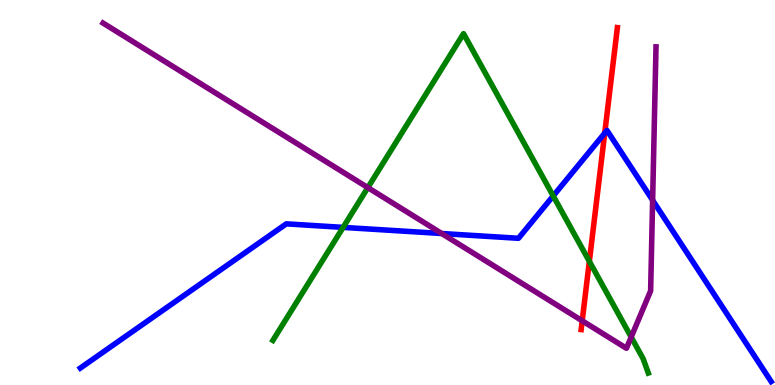[{'lines': ['blue', 'red'], 'intersections': [{'x': 7.8, 'y': 6.54}]}, {'lines': ['green', 'red'], 'intersections': [{'x': 7.6, 'y': 3.21}]}, {'lines': ['purple', 'red'], 'intersections': [{'x': 7.51, 'y': 1.67}]}, {'lines': ['blue', 'green'], 'intersections': [{'x': 4.43, 'y': 4.09}, {'x': 7.14, 'y': 4.91}]}, {'lines': ['blue', 'purple'], 'intersections': [{'x': 5.7, 'y': 3.93}, {'x': 8.42, 'y': 4.8}]}, {'lines': ['green', 'purple'], 'intersections': [{'x': 4.75, 'y': 5.13}, {'x': 8.14, 'y': 1.25}]}]